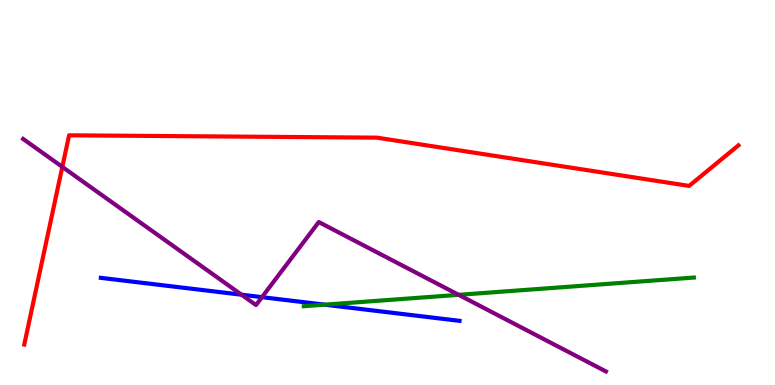[{'lines': ['blue', 'red'], 'intersections': []}, {'lines': ['green', 'red'], 'intersections': []}, {'lines': ['purple', 'red'], 'intersections': [{'x': 0.804, 'y': 5.67}]}, {'lines': ['blue', 'green'], 'intersections': [{'x': 4.19, 'y': 2.09}]}, {'lines': ['blue', 'purple'], 'intersections': [{'x': 3.12, 'y': 2.35}, {'x': 3.38, 'y': 2.28}]}, {'lines': ['green', 'purple'], 'intersections': [{'x': 5.92, 'y': 2.34}]}]